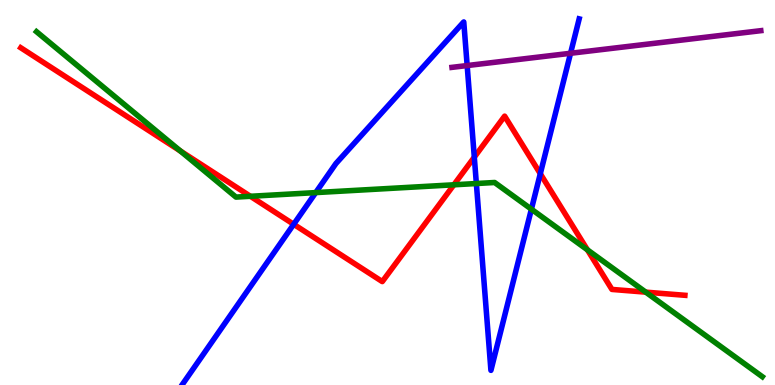[{'lines': ['blue', 'red'], 'intersections': [{'x': 3.79, 'y': 4.17}, {'x': 6.12, 'y': 5.92}, {'x': 6.97, 'y': 5.49}]}, {'lines': ['green', 'red'], 'intersections': [{'x': 2.33, 'y': 6.08}, {'x': 3.23, 'y': 4.9}, {'x': 5.86, 'y': 5.2}, {'x': 7.58, 'y': 3.51}, {'x': 8.33, 'y': 2.41}]}, {'lines': ['purple', 'red'], 'intersections': []}, {'lines': ['blue', 'green'], 'intersections': [{'x': 4.07, 'y': 5.0}, {'x': 6.15, 'y': 5.23}, {'x': 6.86, 'y': 4.57}]}, {'lines': ['blue', 'purple'], 'intersections': [{'x': 6.03, 'y': 8.3}, {'x': 7.36, 'y': 8.62}]}, {'lines': ['green', 'purple'], 'intersections': []}]